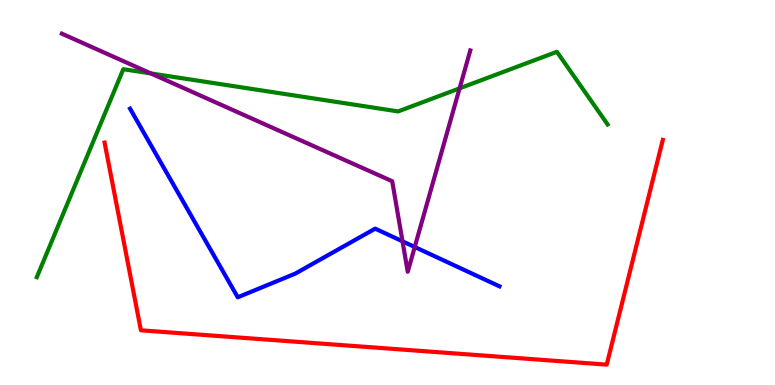[{'lines': ['blue', 'red'], 'intersections': []}, {'lines': ['green', 'red'], 'intersections': []}, {'lines': ['purple', 'red'], 'intersections': []}, {'lines': ['blue', 'green'], 'intersections': []}, {'lines': ['blue', 'purple'], 'intersections': [{'x': 5.19, 'y': 3.73}, {'x': 5.35, 'y': 3.58}]}, {'lines': ['green', 'purple'], 'intersections': [{'x': 1.95, 'y': 8.09}, {'x': 5.93, 'y': 7.71}]}]